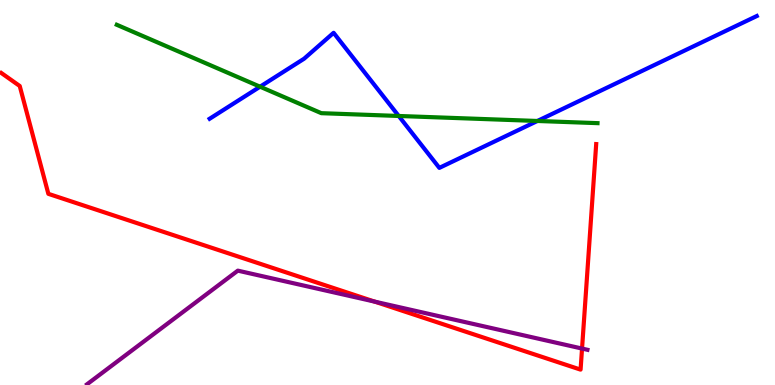[{'lines': ['blue', 'red'], 'intersections': []}, {'lines': ['green', 'red'], 'intersections': []}, {'lines': ['purple', 'red'], 'intersections': [{'x': 4.83, 'y': 2.17}, {'x': 7.51, 'y': 0.946}]}, {'lines': ['blue', 'green'], 'intersections': [{'x': 3.36, 'y': 7.75}, {'x': 5.14, 'y': 6.99}, {'x': 6.93, 'y': 6.86}]}, {'lines': ['blue', 'purple'], 'intersections': []}, {'lines': ['green', 'purple'], 'intersections': []}]